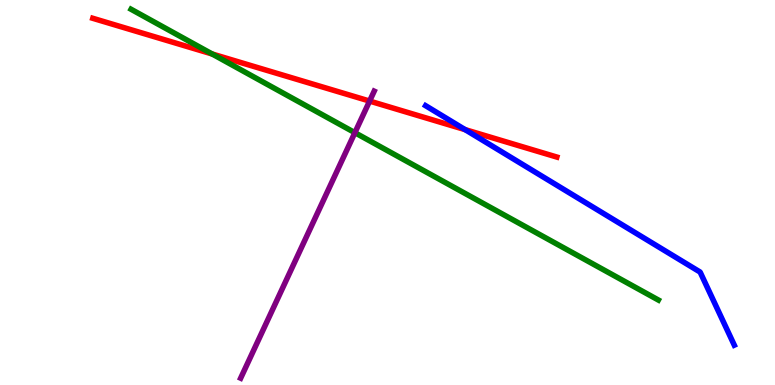[{'lines': ['blue', 'red'], 'intersections': [{'x': 6.0, 'y': 6.63}]}, {'lines': ['green', 'red'], 'intersections': [{'x': 2.74, 'y': 8.6}]}, {'lines': ['purple', 'red'], 'intersections': [{'x': 4.77, 'y': 7.37}]}, {'lines': ['blue', 'green'], 'intersections': []}, {'lines': ['blue', 'purple'], 'intersections': []}, {'lines': ['green', 'purple'], 'intersections': [{'x': 4.58, 'y': 6.55}]}]